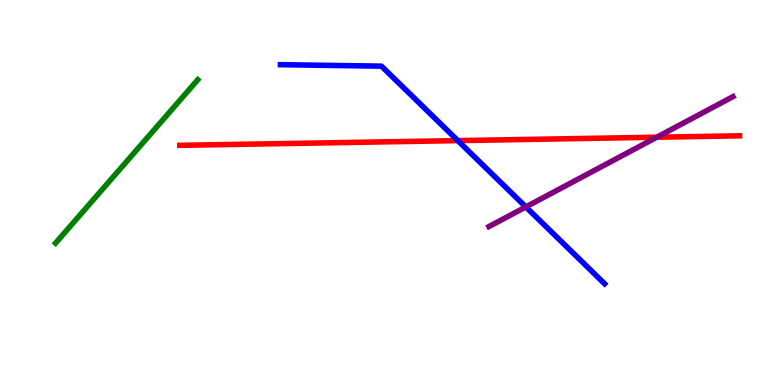[{'lines': ['blue', 'red'], 'intersections': [{'x': 5.91, 'y': 6.35}]}, {'lines': ['green', 'red'], 'intersections': []}, {'lines': ['purple', 'red'], 'intersections': [{'x': 8.47, 'y': 6.44}]}, {'lines': ['blue', 'green'], 'intersections': []}, {'lines': ['blue', 'purple'], 'intersections': [{'x': 6.79, 'y': 4.63}]}, {'lines': ['green', 'purple'], 'intersections': []}]